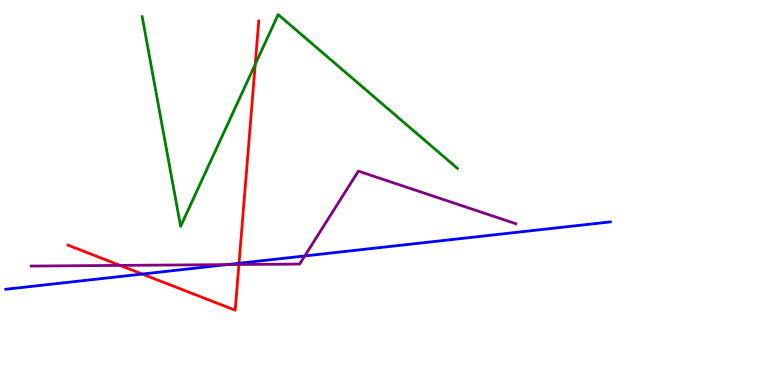[{'lines': ['blue', 'red'], 'intersections': [{'x': 1.84, 'y': 2.88}, {'x': 3.08, 'y': 3.16}]}, {'lines': ['green', 'red'], 'intersections': [{'x': 3.29, 'y': 8.33}]}, {'lines': ['purple', 'red'], 'intersections': [{'x': 1.55, 'y': 3.11}, {'x': 3.08, 'y': 3.13}]}, {'lines': ['blue', 'green'], 'intersections': []}, {'lines': ['blue', 'purple'], 'intersections': [{'x': 2.93, 'y': 3.13}, {'x': 3.93, 'y': 3.35}]}, {'lines': ['green', 'purple'], 'intersections': []}]